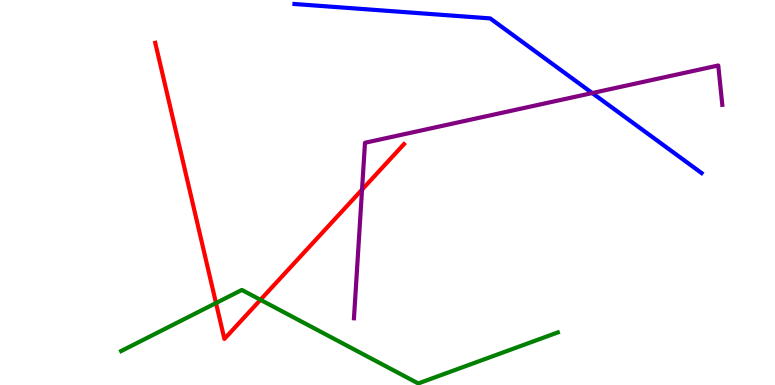[{'lines': ['blue', 'red'], 'intersections': []}, {'lines': ['green', 'red'], 'intersections': [{'x': 2.79, 'y': 2.13}, {'x': 3.36, 'y': 2.21}]}, {'lines': ['purple', 'red'], 'intersections': [{'x': 4.67, 'y': 5.07}]}, {'lines': ['blue', 'green'], 'intersections': []}, {'lines': ['blue', 'purple'], 'intersections': [{'x': 7.64, 'y': 7.58}]}, {'lines': ['green', 'purple'], 'intersections': []}]